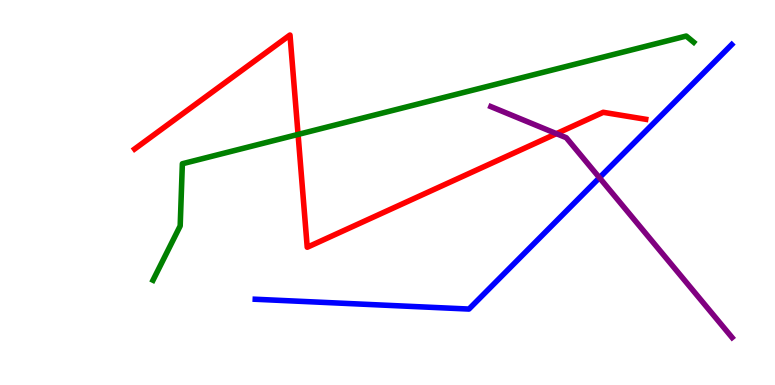[{'lines': ['blue', 'red'], 'intersections': []}, {'lines': ['green', 'red'], 'intersections': [{'x': 3.85, 'y': 6.51}]}, {'lines': ['purple', 'red'], 'intersections': [{'x': 7.18, 'y': 6.53}]}, {'lines': ['blue', 'green'], 'intersections': []}, {'lines': ['blue', 'purple'], 'intersections': [{'x': 7.73, 'y': 5.38}]}, {'lines': ['green', 'purple'], 'intersections': []}]